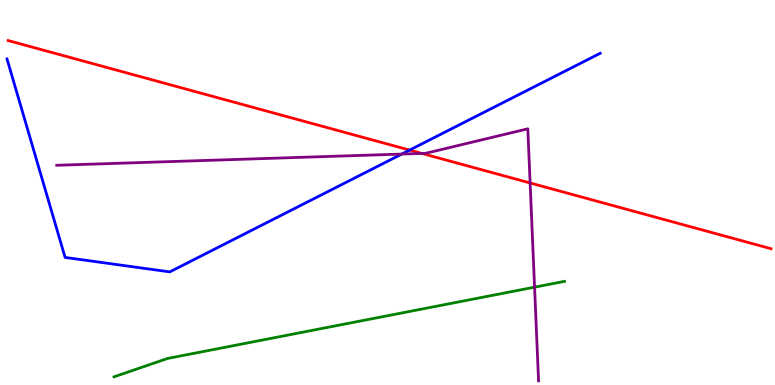[{'lines': ['blue', 'red'], 'intersections': [{'x': 5.29, 'y': 6.1}]}, {'lines': ['green', 'red'], 'intersections': []}, {'lines': ['purple', 'red'], 'intersections': [{'x': 5.44, 'y': 6.02}, {'x': 6.84, 'y': 5.25}]}, {'lines': ['blue', 'green'], 'intersections': []}, {'lines': ['blue', 'purple'], 'intersections': [{'x': 5.18, 'y': 6.0}]}, {'lines': ['green', 'purple'], 'intersections': [{'x': 6.9, 'y': 2.54}]}]